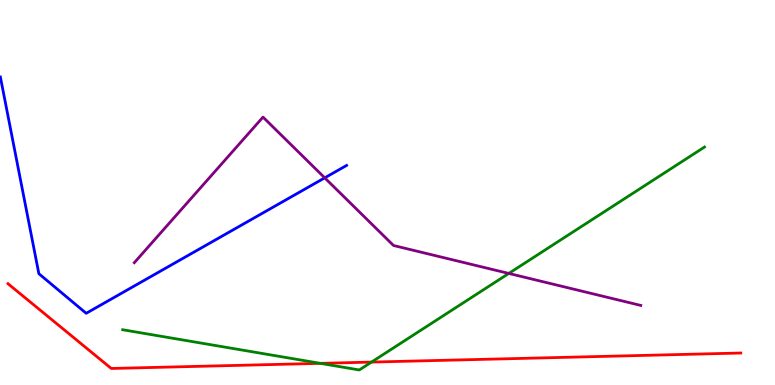[{'lines': ['blue', 'red'], 'intersections': []}, {'lines': ['green', 'red'], 'intersections': [{'x': 4.13, 'y': 0.562}, {'x': 4.79, 'y': 0.595}]}, {'lines': ['purple', 'red'], 'intersections': []}, {'lines': ['blue', 'green'], 'intersections': []}, {'lines': ['blue', 'purple'], 'intersections': [{'x': 4.19, 'y': 5.38}]}, {'lines': ['green', 'purple'], 'intersections': [{'x': 6.56, 'y': 2.9}]}]